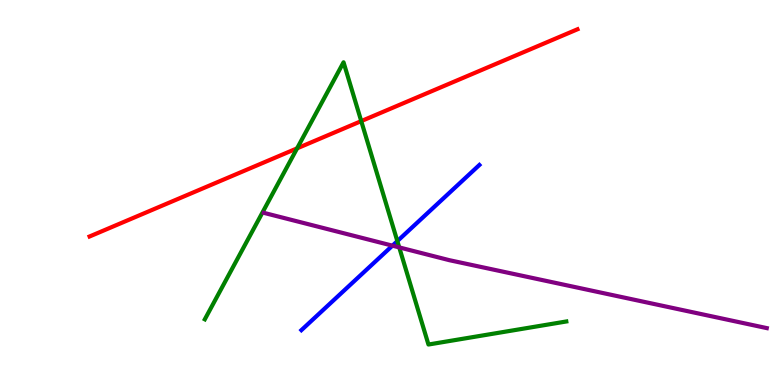[{'lines': ['blue', 'red'], 'intersections': []}, {'lines': ['green', 'red'], 'intersections': [{'x': 3.83, 'y': 6.15}, {'x': 4.66, 'y': 6.85}]}, {'lines': ['purple', 'red'], 'intersections': []}, {'lines': ['blue', 'green'], 'intersections': [{'x': 5.13, 'y': 3.74}]}, {'lines': ['blue', 'purple'], 'intersections': [{'x': 5.06, 'y': 3.62}]}, {'lines': ['green', 'purple'], 'intersections': [{'x': 5.15, 'y': 3.57}]}]